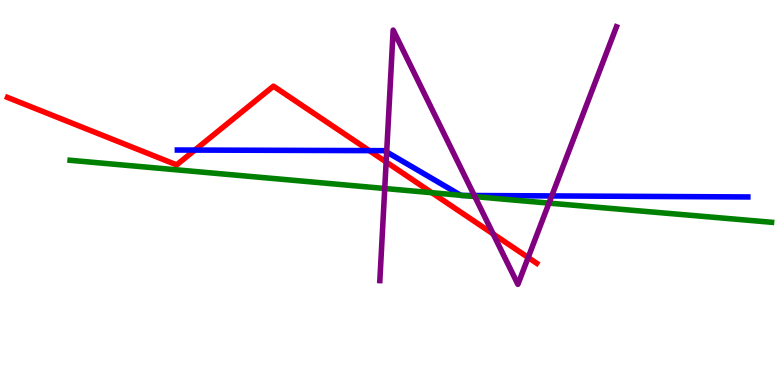[{'lines': ['blue', 'red'], 'intersections': [{'x': 2.51, 'y': 6.1}, {'x': 4.76, 'y': 6.09}]}, {'lines': ['green', 'red'], 'intersections': [{'x': 5.57, 'y': 4.99}]}, {'lines': ['purple', 'red'], 'intersections': [{'x': 4.98, 'y': 5.79}, {'x': 6.36, 'y': 3.92}, {'x': 6.82, 'y': 3.31}]}, {'lines': ['blue', 'green'], 'intersections': [{'x': 5.95, 'y': 4.93}, {'x': 5.97, 'y': 4.92}]}, {'lines': ['blue', 'purple'], 'intersections': [{'x': 4.99, 'y': 6.05}, {'x': 6.12, 'y': 4.92}, {'x': 7.12, 'y': 4.91}]}, {'lines': ['green', 'purple'], 'intersections': [{'x': 4.96, 'y': 5.1}, {'x': 6.13, 'y': 4.89}, {'x': 7.08, 'y': 4.72}]}]